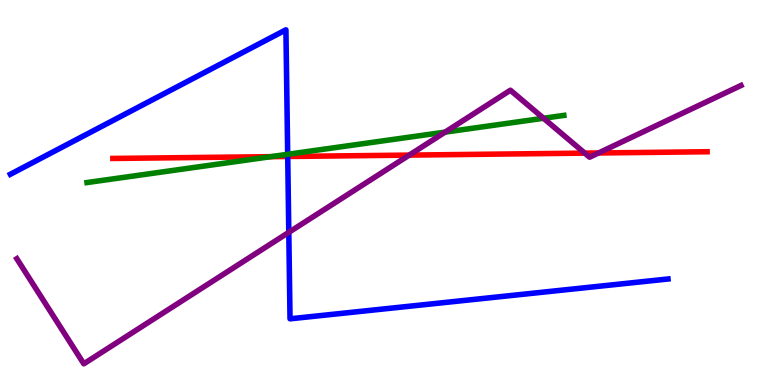[{'lines': ['blue', 'red'], 'intersections': [{'x': 3.71, 'y': 5.94}]}, {'lines': ['green', 'red'], 'intersections': [{'x': 3.49, 'y': 5.93}]}, {'lines': ['purple', 'red'], 'intersections': [{'x': 5.28, 'y': 5.97}, {'x': 7.55, 'y': 6.02}, {'x': 7.72, 'y': 6.03}]}, {'lines': ['blue', 'green'], 'intersections': [{'x': 3.71, 'y': 5.99}]}, {'lines': ['blue', 'purple'], 'intersections': [{'x': 3.73, 'y': 3.97}]}, {'lines': ['green', 'purple'], 'intersections': [{'x': 5.74, 'y': 6.57}, {'x': 7.01, 'y': 6.93}]}]